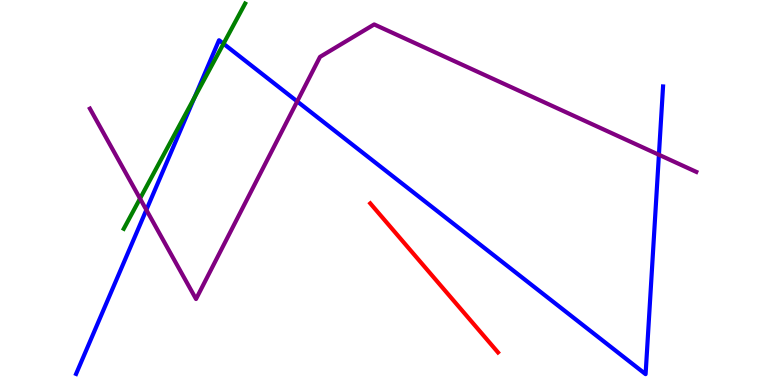[{'lines': ['blue', 'red'], 'intersections': []}, {'lines': ['green', 'red'], 'intersections': []}, {'lines': ['purple', 'red'], 'intersections': []}, {'lines': ['blue', 'green'], 'intersections': [{'x': 2.51, 'y': 7.46}, {'x': 2.88, 'y': 8.86}]}, {'lines': ['blue', 'purple'], 'intersections': [{'x': 1.89, 'y': 4.55}, {'x': 3.83, 'y': 7.37}, {'x': 8.5, 'y': 5.98}]}, {'lines': ['green', 'purple'], 'intersections': [{'x': 1.81, 'y': 4.84}]}]